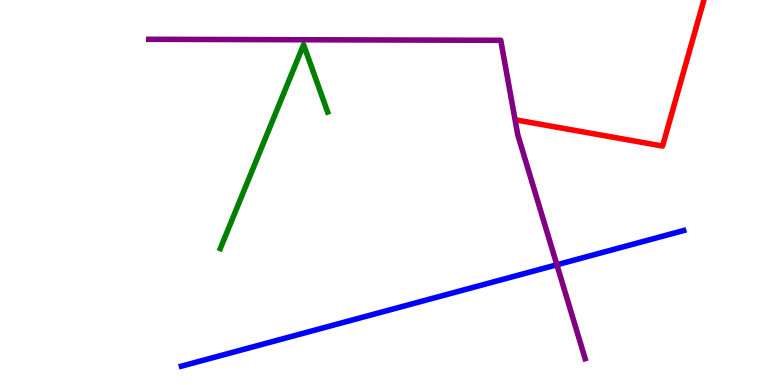[{'lines': ['blue', 'red'], 'intersections': []}, {'lines': ['green', 'red'], 'intersections': []}, {'lines': ['purple', 'red'], 'intersections': []}, {'lines': ['blue', 'green'], 'intersections': []}, {'lines': ['blue', 'purple'], 'intersections': [{'x': 7.19, 'y': 3.12}]}, {'lines': ['green', 'purple'], 'intersections': []}]